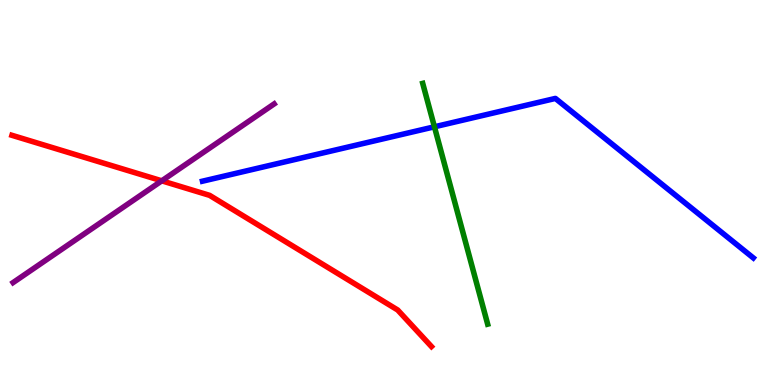[{'lines': ['blue', 'red'], 'intersections': []}, {'lines': ['green', 'red'], 'intersections': []}, {'lines': ['purple', 'red'], 'intersections': [{'x': 2.09, 'y': 5.3}]}, {'lines': ['blue', 'green'], 'intersections': [{'x': 5.61, 'y': 6.71}]}, {'lines': ['blue', 'purple'], 'intersections': []}, {'lines': ['green', 'purple'], 'intersections': []}]